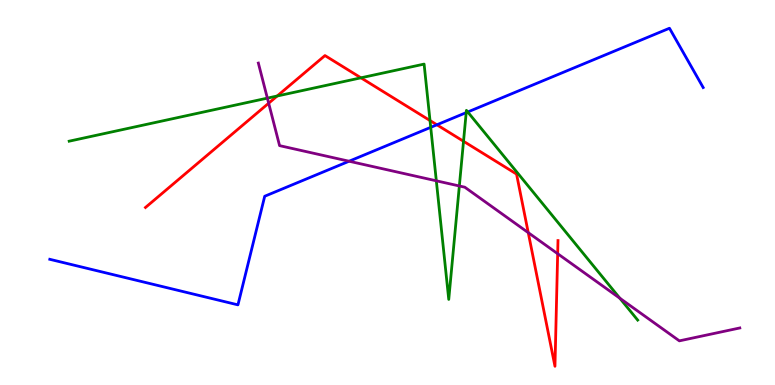[{'lines': ['blue', 'red'], 'intersections': [{'x': 5.64, 'y': 6.76}]}, {'lines': ['green', 'red'], 'intersections': [{'x': 3.58, 'y': 7.51}, {'x': 4.66, 'y': 7.98}, {'x': 5.55, 'y': 6.87}, {'x': 5.98, 'y': 6.33}]}, {'lines': ['purple', 'red'], 'intersections': [{'x': 3.47, 'y': 7.32}, {'x': 6.82, 'y': 3.96}, {'x': 7.2, 'y': 3.41}]}, {'lines': ['blue', 'green'], 'intersections': [{'x': 5.56, 'y': 6.69}, {'x': 6.02, 'y': 7.07}, {'x': 6.04, 'y': 7.09}]}, {'lines': ['blue', 'purple'], 'intersections': [{'x': 4.5, 'y': 5.81}]}, {'lines': ['green', 'purple'], 'intersections': [{'x': 3.45, 'y': 7.45}, {'x': 5.63, 'y': 5.3}, {'x': 5.93, 'y': 5.17}, {'x': 8.0, 'y': 2.25}]}]